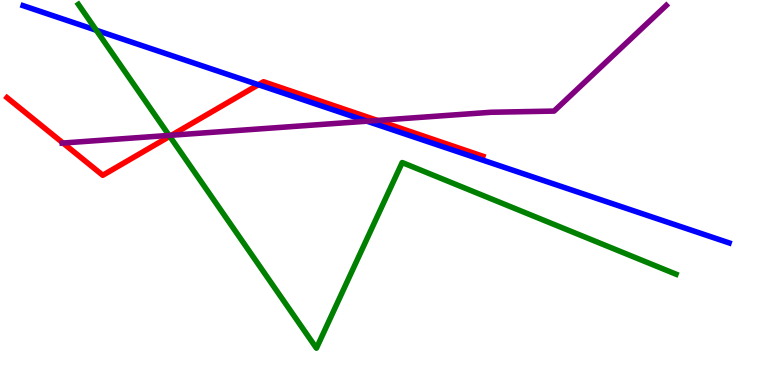[{'lines': ['blue', 'red'], 'intersections': [{'x': 3.33, 'y': 7.8}]}, {'lines': ['green', 'red'], 'intersections': [{'x': 2.19, 'y': 6.46}]}, {'lines': ['purple', 'red'], 'intersections': [{'x': 0.813, 'y': 6.28}, {'x': 2.21, 'y': 6.49}, {'x': 4.87, 'y': 6.87}]}, {'lines': ['blue', 'green'], 'intersections': [{'x': 1.24, 'y': 9.21}]}, {'lines': ['blue', 'purple'], 'intersections': [{'x': 4.73, 'y': 6.85}]}, {'lines': ['green', 'purple'], 'intersections': [{'x': 2.18, 'y': 6.48}]}]